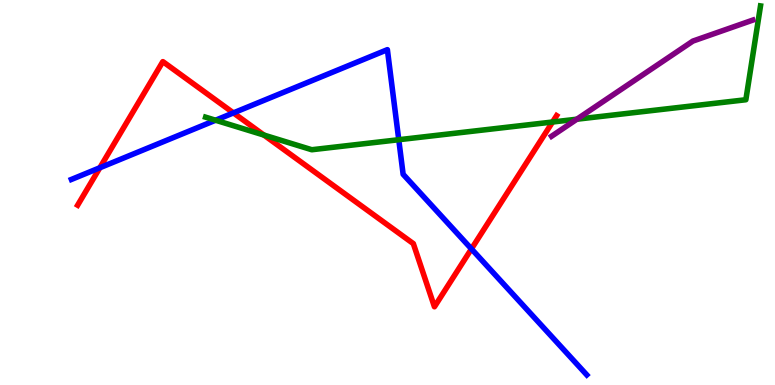[{'lines': ['blue', 'red'], 'intersections': [{'x': 1.29, 'y': 5.64}, {'x': 3.01, 'y': 7.07}, {'x': 6.08, 'y': 3.53}]}, {'lines': ['green', 'red'], 'intersections': [{'x': 3.41, 'y': 6.49}, {'x': 7.13, 'y': 6.83}]}, {'lines': ['purple', 'red'], 'intersections': []}, {'lines': ['blue', 'green'], 'intersections': [{'x': 2.78, 'y': 6.88}, {'x': 5.15, 'y': 6.37}]}, {'lines': ['blue', 'purple'], 'intersections': []}, {'lines': ['green', 'purple'], 'intersections': [{'x': 7.44, 'y': 6.9}]}]